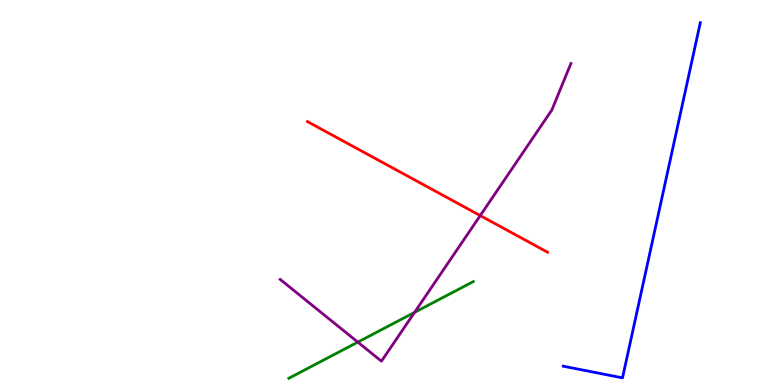[{'lines': ['blue', 'red'], 'intersections': []}, {'lines': ['green', 'red'], 'intersections': []}, {'lines': ['purple', 'red'], 'intersections': [{'x': 6.2, 'y': 4.4}]}, {'lines': ['blue', 'green'], 'intersections': []}, {'lines': ['blue', 'purple'], 'intersections': []}, {'lines': ['green', 'purple'], 'intersections': [{'x': 4.62, 'y': 1.11}, {'x': 5.35, 'y': 1.89}]}]